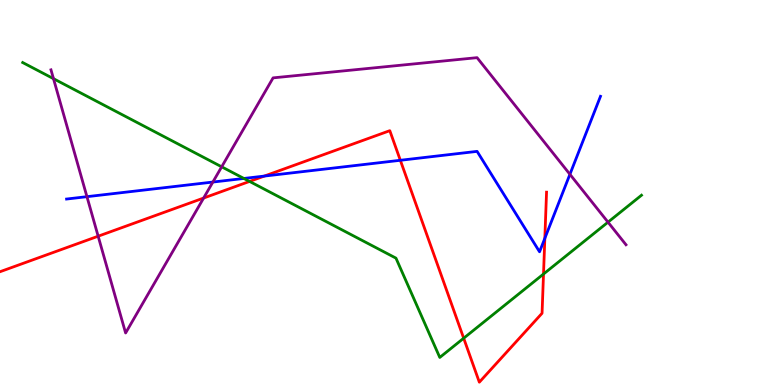[{'lines': ['blue', 'red'], 'intersections': [{'x': 3.41, 'y': 5.43}, {'x': 5.17, 'y': 5.84}, {'x': 7.03, 'y': 3.81}]}, {'lines': ['green', 'red'], 'intersections': [{'x': 3.22, 'y': 5.29}, {'x': 5.98, 'y': 1.22}, {'x': 7.01, 'y': 2.88}]}, {'lines': ['purple', 'red'], 'intersections': [{'x': 1.27, 'y': 3.86}, {'x': 2.63, 'y': 4.86}]}, {'lines': ['blue', 'green'], 'intersections': [{'x': 3.15, 'y': 5.36}]}, {'lines': ['blue', 'purple'], 'intersections': [{'x': 1.12, 'y': 4.89}, {'x': 2.75, 'y': 5.27}, {'x': 7.35, 'y': 5.47}]}, {'lines': ['green', 'purple'], 'intersections': [{'x': 0.69, 'y': 7.96}, {'x': 2.86, 'y': 5.67}, {'x': 7.85, 'y': 4.23}]}]